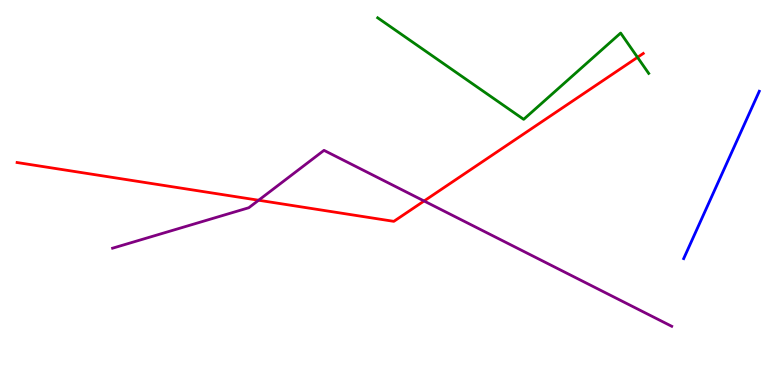[{'lines': ['blue', 'red'], 'intersections': []}, {'lines': ['green', 'red'], 'intersections': [{'x': 8.23, 'y': 8.51}]}, {'lines': ['purple', 'red'], 'intersections': [{'x': 3.34, 'y': 4.8}, {'x': 5.47, 'y': 4.78}]}, {'lines': ['blue', 'green'], 'intersections': []}, {'lines': ['blue', 'purple'], 'intersections': []}, {'lines': ['green', 'purple'], 'intersections': []}]